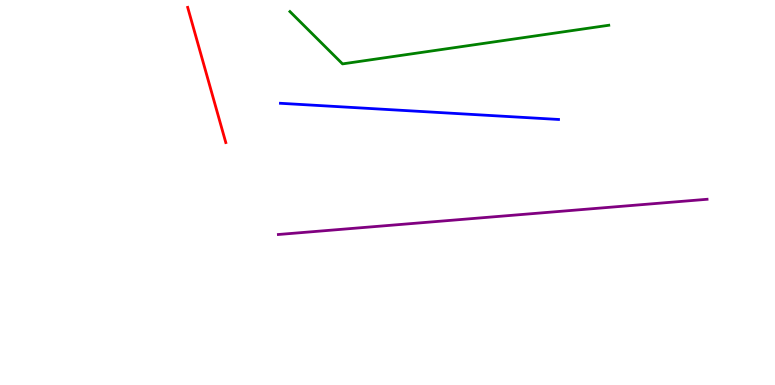[{'lines': ['blue', 'red'], 'intersections': []}, {'lines': ['green', 'red'], 'intersections': []}, {'lines': ['purple', 'red'], 'intersections': []}, {'lines': ['blue', 'green'], 'intersections': []}, {'lines': ['blue', 'purple'], 'intersections': []}, {'lines': ['green', 'purple'], 'intersections': []}]